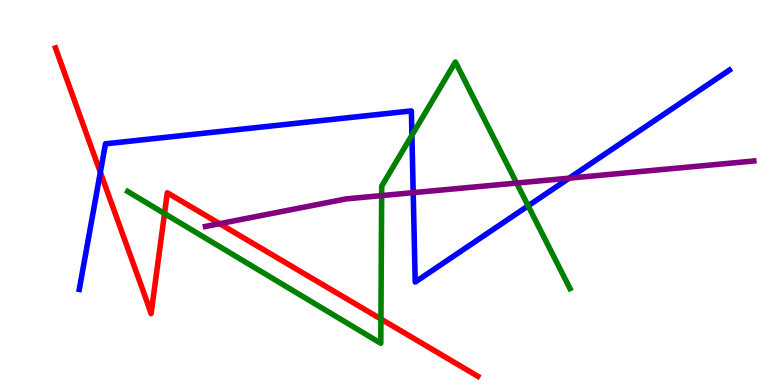[{'lines': ['blue', 'red'], 'intersections': [{'x': 1.29, 'y': 5.52}]}, {'lines': ['green', 'red'], 'intersections': [{'x': 2.12, 'y': 4.45}, {'x': 4.92, 'y': 1.71}]}, {'lines': ['purple', 'red'], 'intersections': [{'x': 2.83, 'y': 4.19}]}, {'lines': ['blue', 'green'], 'intersections': [{'x': 5.31, 'y': 6.49}, {'x': 6.81, 'y': 4.65}]}, {'lines': ['blue', 'purple'], 'intersections': [{'x': 5.33, 'y': 5.0}, {'x': 7.34, 'y': 5.37}]}, {'lines': ['green', 'purple'], 'intersections': [{'x': 4.92, 'y': 4.92}, {'x': 6.67, 'y': 5.25}]}]